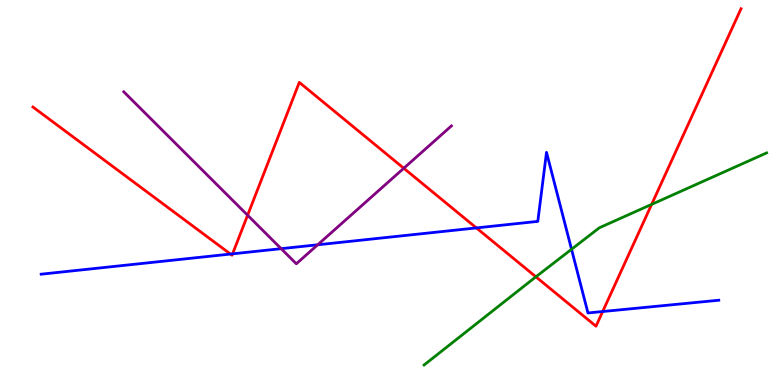[{'lines': ['blue', 'red'], 'intersections': [{'x': 2.97, 'y': 3.4}, {'x': 3.0, 'y': 3.41}, {'x': 6.15, 'y': 4.08}, {'x': 7.78, 'y': 1.91}]}, {'lines': ['green', 'red'], 'intersections': [{'x': 6.91, 'y': 2.81}, {'x': 8.41, 'y': 4.69}]}, {'lines': ['purple', 'red'], 'intersections': [{'x': 3.19, 'y': 4.41}, {'x': 5.21, 'y': 5.63}]}, {'lines': ['blue', 'green'], 'intersections': [{'x': 7.37, 'y': 3.53}]}, {'lines': ['blue', 'purple'], 'intersections': [{'x': 3.63, 'y': 3.54}, {'x': 4.1, 'y': 3.64}]}, {'lines': ['green', 'purple'], 'intersections': []}]